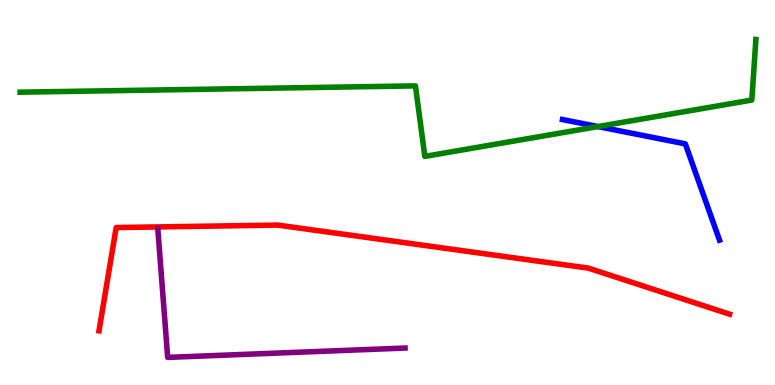[{'lines': ['blue', 'red'], 'intersections': []}, {'lines': ['green', 'red'], 'intersections': []}, {'lines': ['purple', 'red'], 'intersections': []}, {'lines': ['blue', 'green'], 'intersections': [{'x': 7.72, 'y': 6.71}]}, {'lines': ['blue', 'purple'], 'intersections': []}, {'lines': ['green', 'purple'], 'intersections': []}]